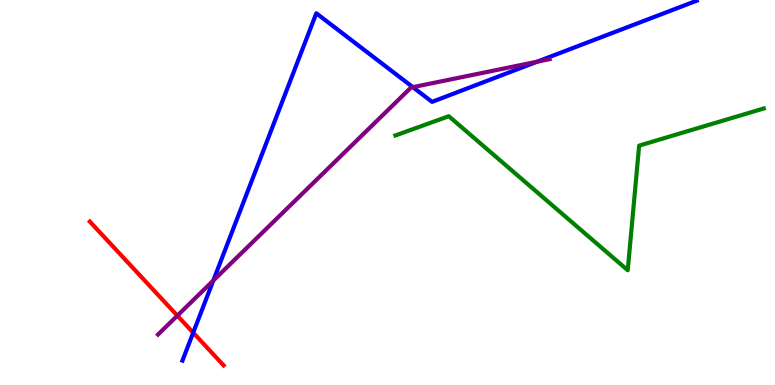[{'lines': ['blue', 'red'], 'intersections': [{'x': 2.49, 'y': 1.36}]}, {'lines': ['green', 'red'], 'intersections': []}, {'lines': ['purple', 'red'], 'intersections': [{'x': 2.29, 'y': 1.8}]}, {'lines': ['blue', 'green'], 'intersections': []}, {'lines': ['blue', 'purple'], 'intersections': [{'x': 2.75, 'y': 2.71}, {'x': 5.33, 'y': 7.74}, {'x': 6.93, 'y': 8.4}]}, {'lines': ['green', 'purple'], 'intersections': []}]